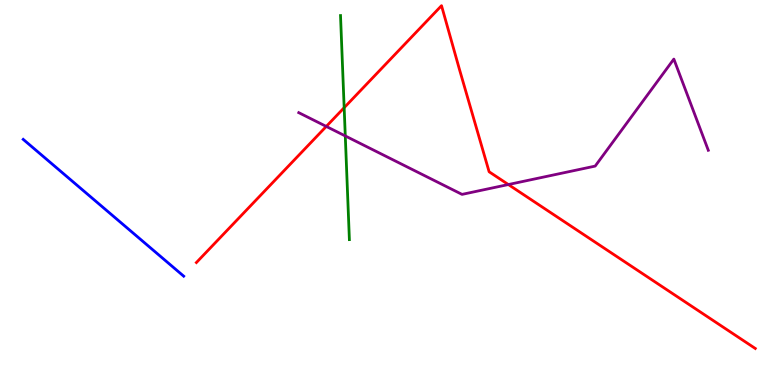[{'lines': ['blue', 'red'], 'intersections': []}, {'lines': ['green', 'red'], 'intersections': [{'x': 4.44, 'y': 7.2}]}, {'lines': ['purple', 'red'], 'intersections': [{'x': 4.21, 'y': 6.72}, {'x': 6.56, 'y': 5.21}]}, {'lines': ['blue', 'green'], 'intersections': []}, {'lines': ['blue', 'purple'], 'intersections': []}, {'lines': ['green', 'purple'], 'intersections': [{'x': 4.46, 'y': 6.47}]}]